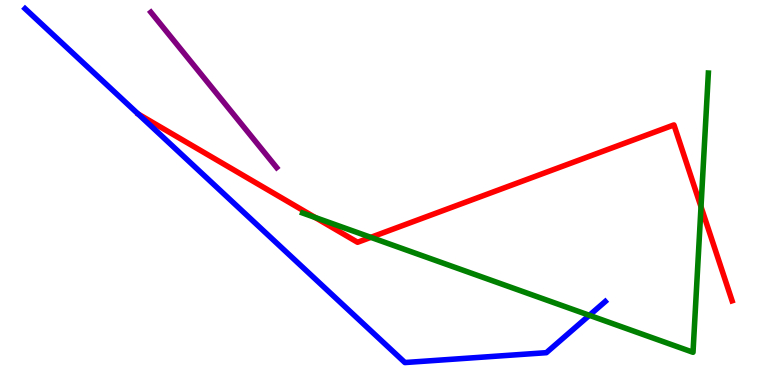[{'lines': ['blue', 'red'], 'intersections': []}, {'lines': ['green', 'red'], 'intersections': [{'x': 4.07, 'y': 4.35}, {'x': 4.79, 'y': 3.84}, {'x': 9.05, 'y': 4.63}]}, {'lines': ['purple', 'red'], 'intersections': []}, {'lines': ['blue', 'green'], 'intersections': [{'x': 7.6, 'y': 1.81}]}, {'lines': ['blue', 'purple'], 'intersections': []}, {'lines': ['green', 'purple'], 'intersections': []}]